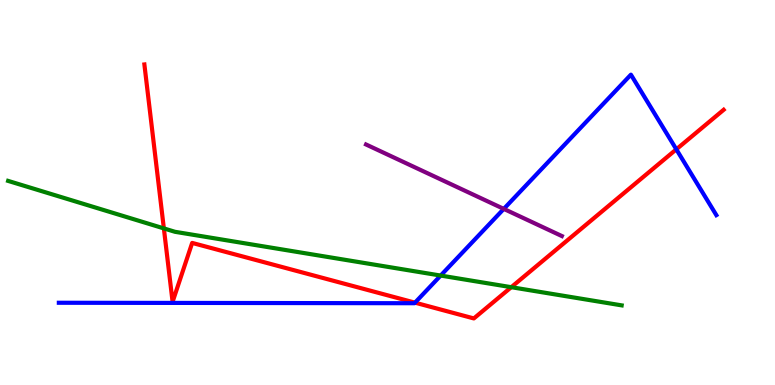[{'lines': ['blue', 'red'], 'intersections': [{'x': 5.35, 'y': 2.14}, {'x': 8.73, 'y': 6.12}]}, {'lines': ['green', 'red'], 'intersections': [{'x': 2.11, 'y': 4.07}, {'x': 6.6, 'y': 2.54}]}, {'lines': ['purple', 'red'], 'intersections': []}, {'lines': ['blue', 'green'], 'intersections': [{'x': 5.69, 'y': 2.84}]}, {'lines': ['blue', 'purple'], 'intersections': [{'x': 6.5, 'y': 4.57}]}, {'lines': ['green', 'purple'], 'intersections': []}]